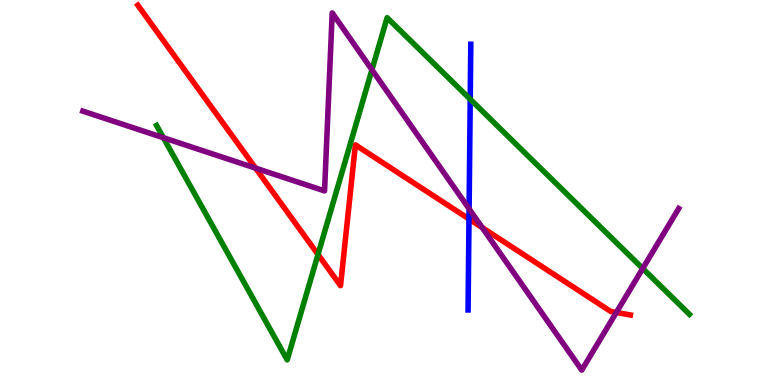[{'lines': ['blue', 'red'], 'intersections': [{'x': 6.05, 'y': 4.31}]}, {'lines': ['green', 'red'], 'intersections': [{'x': 4.1, 'y': 3.39}]}, {'lines': ['purple', 'red'], 'intersections': [{'x': 3.3, 'y': 5.63}, {'x': 6.22, 'y': 4.09}, {'x': 7.95, 'y': 1.88}]}, {'lines': ['blue', 'green'], 'intersections': [{'x': 6.07, 'y': 7.42}]}, {'lines': ['blue', 'purple'], 'intersections': [{'x': 6.05, 'y': 4.58}]}, {'lines': ['green', 'purple'], 'intersections': [{'x': 2.11, 'y': 6.42}, {'x': 4.8, 'y': 8.19}, {'x': 8.29, 'y': 3.03}]}]